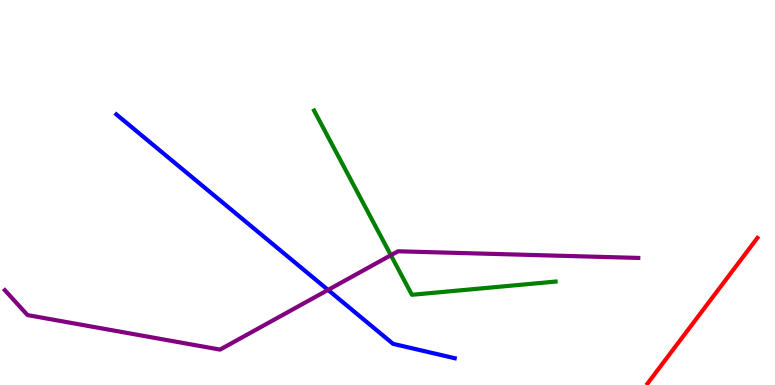[{'lines': ['blue', 'red'], 'intersections': []}, {'lines': ['green', 'red'], 'intersections': []}, {'lines': ['purple', 'red'], 'intersections': []}, {'lines': ['blue', 'green'], 'intersections': []}, {'lines': ['blue', 'purple'], 'intersections': [{'x': 4.23, 'y': 2.47}]}, {'lines': ['green', 'purple'], 'intersections': [{'x': 5.04, 'y': 3.37}]}]